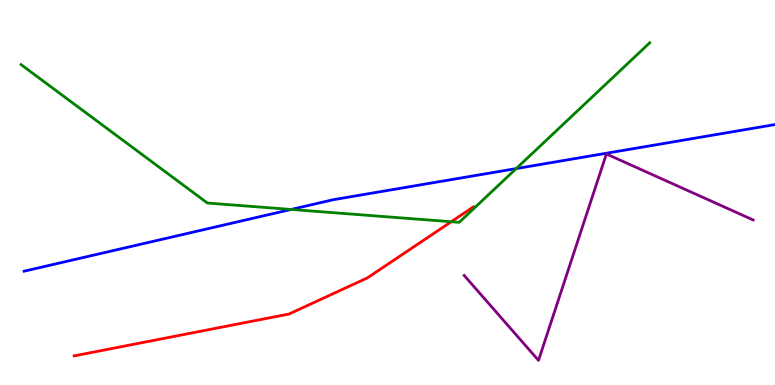[{'lines': ['blue', 'red'], 'intersections': []}, {'lines': ['green', 'red'], 'intersections': [{'x': 5.82, 'y': 4.24}]}, {'lines': ['purple', 'red'], 'intersections': []}, {'lines': ['blue', 'green'], 'intersections': [{'x': 3.76, 'y': 4.56}, {'x': 6.66, 'y': 5.62}]}, {'lines': ['blue', 'purple'], 'intersections': []}, {'lines': ['green', 'purple'], 'intersections': []}]